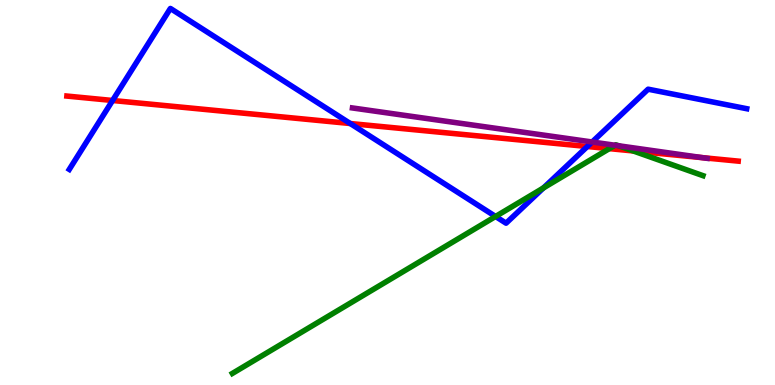[{'lines': ['blue', 'red'], 'intersections': [{'x': 1.45, 'y': 7.39}, {'x': 4.52, 'y': 6.79}, {'x': 7.58, 'y': 6.19}]}, {'lines': ['green', 'red'], 'intersections': [{'x': 7.86, 'y': 6.14}, {'x': 8.17, 'y': 6.08}]}, {'lines': ['purple', 'red'], 'intersections': [{'x': 9.06, 'y': 5.91}]}, {'lines': ['blue', 'green'], 'intersections': [{'x': 6.39, 'y': 4.38}, {'x': 7.01, 'y': 5.12}]}, {'lines': ['blue', 'purple'], 'intersections': [{'x': 7.64, 'y': 6.31}]}, {'lines': ['green', 'purple'], 'intersections': [{'x': 7.94, 'y': 6.23}, {'x': 7.98, 'y': 6.21}]}]